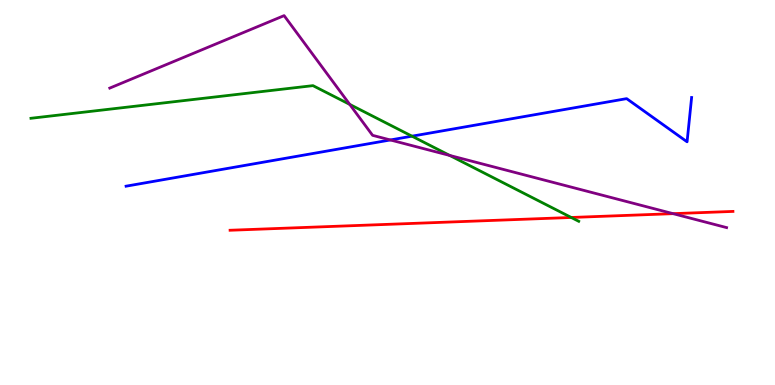[{'lines': ['blue', 'red'], 'intersections': []}, {'lines': ['green', 'red'], 'intersections': [{'x': 7.37, 'y': 4.35}]}, {'lines': ['purple', 'red'], 'intersections': [{'x': 8.69, 'y': 4.45}]}, {'lines': ['blue', 'green'], 'intersections': [{'x': 5.32, 'y': 6.46}]}, {'lines': ['blue', 'purple'], 'intersections': [{'x': 5.04, 'y': 6.36}]}, {'lines': ['green', 'purple'], 'intersections': [{'x': 4.51, 'y': 7.29}, {'x': 5.8, 'y': 5.96}]}]